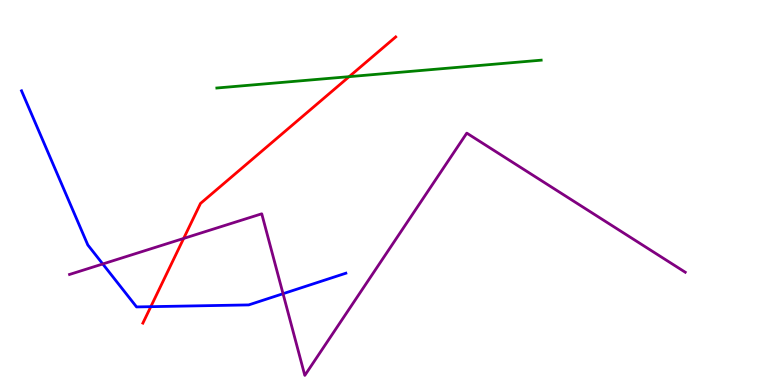[{'lines': ['blue', 'red'], 'intersections': [{'x': 1.95, 'y': 2.03}]}, {'lines': ['green', 'red'], 'intersections': [{'x': 4.51, 'y': 8.01}]}, {'lines': ['purple', 'red'], 'intersections': [{'x': 2.37, 'y': 3.81}]}, {'lines': ['blue', 'green'], 'intersections': []}, {'lines': ['blue', 'purple'], 'intersections': [{'x': 1.33, 'y': 3.14}, {'x': 3.65, 'y': 2.37}]}, {'lines': ['green', 'purple'], 'intersections': []}]